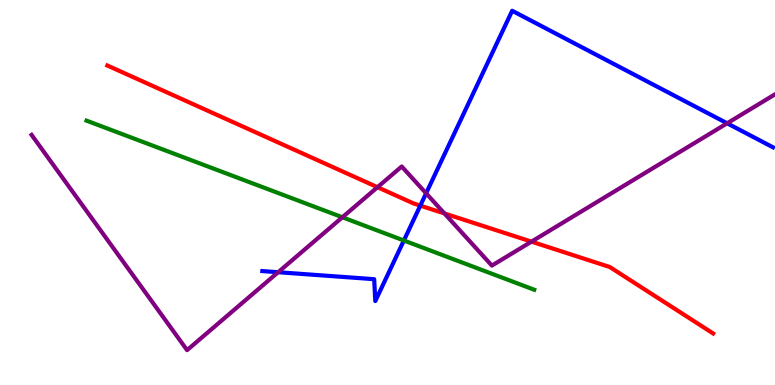[{'lines': ['blue', 'red'], 'intersections': [{'x': 5.42, 'y': 4.66}]}, {'lines': ['green', 'red'], 'intersections': []}, {'lines': ['purple', 'red'], 'intersections': [{'x': 4.87, 'y': 5.14}, {'x': 5.73, 'y': 4.46}, {'x': 6.86, 'y': 3.72}]}, {'lines': ['blue', 'green'], 'intersections': [{'x': 5.21, 'y': 3.75}]}, {'lines': ['blue', 'purple'], 'intersections': [{'x': 3.59, 'y': 2.93}, {'x': 5.5, 'y': 4.98}, {'x': 9.38, 'y': 6.8}]}, {'lines': ['green', 'purple'], 'intersections': [{'x': 4.42, 'y': 4.36}]}]